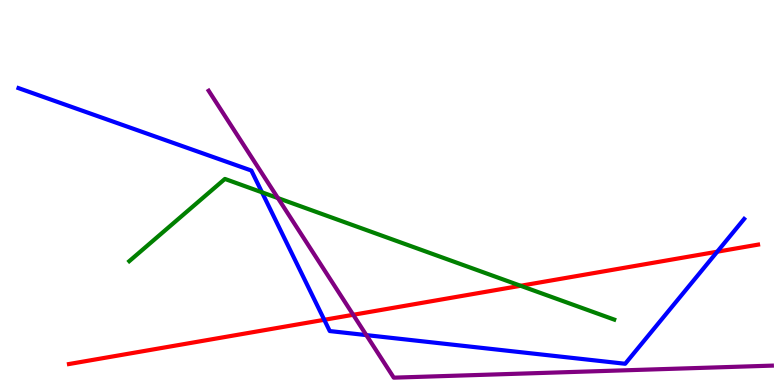[{'lines': ['blue', 'red'], 'intersections': [{'x': 4.18, 'y': 1.69}, {'x': 9.25, 'y': 3.46}]}, {'lines': ['green', 'red'], 'intersections': [{'x': 6.72, 'y': 2.58}]}, {'lines': ['purple', 'red'], 'intersections': [{'x': 4.56, 'y': 1.82}]}, {'lines': ['blue', 'green'], 'intersections': [{'x': 3.38, 'y': 5.0}]}, {'lines': ['blue', 'purple'], 'intersections': [{'x': 4.73, 'y': 1.3}]}, {'lines': ['green', 'purple'], 'intersections': [{'x': 3.59, 'y': 4.86}]}]